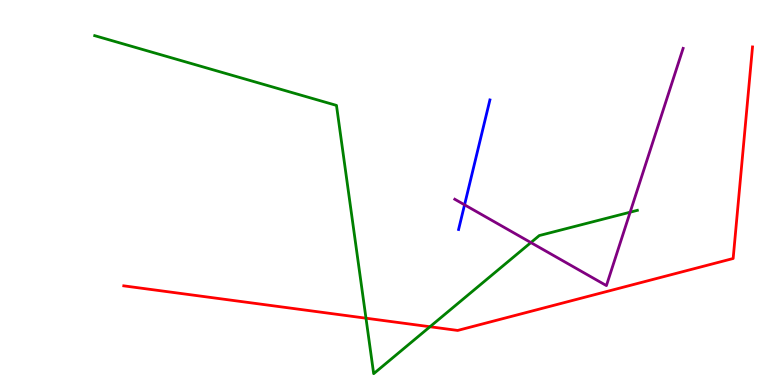[{'lines': ['blue', 'red'], 'intersections': []}, {'lines': ['green', 'red'], 'intersections': [{'x': 4.72, 'y': 1.74}, {'x': 5.55, 'y': 1.51}]}, {'lines': ['purple', 'red'], 'intersections': []}, {'lines': ['blue', 'green'], 'intersections': []}, {'lines': ['blue', 'purple'], 'intersections': [{'x': 5.99, 'y': 4.68}]}, {'lines': ['green', 'purple'], 'intersections': [{'x': 6.85, 'y': 3.7}, {'x': 8.13, 'y': 4.49}]}]